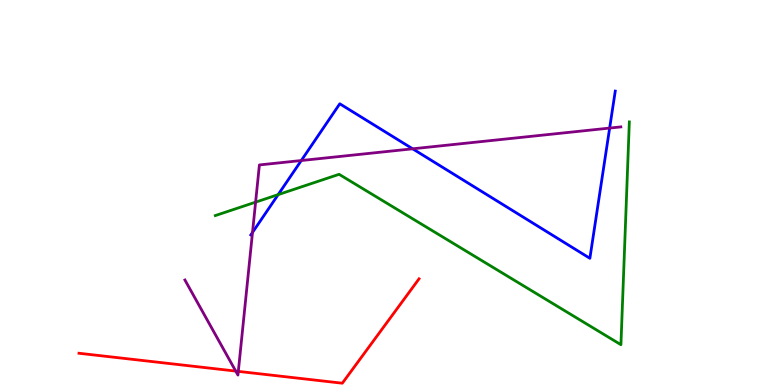[{'lines': ['blue', 'red'], 'intersections': []}, {'lines': ['green', 'red'], 'intersections': []}, {'lines': ['purple', 'red'], 'intersections': [{'x': 3.04, 'y': 0.361}, {'x': 3.08, 'y': 0.354}]}, {'lines': ['blue', 'green'], 'intersections': [{'x': 3.59, 'y': 4.94}]}, {'lines': ['blue', 'purple'], 'intersections': [{'x': 3.26, 'y': 3.96}, {'x': 3.89, 'y': 5.83}, {'x': 5.32, 'y': 6.13}, {'x': 7.87, 'y': 6.67}]}, {'lines': ['green', 'purple'], 'intersections': [{'x': 3.3, 'y': 4.75}]}]